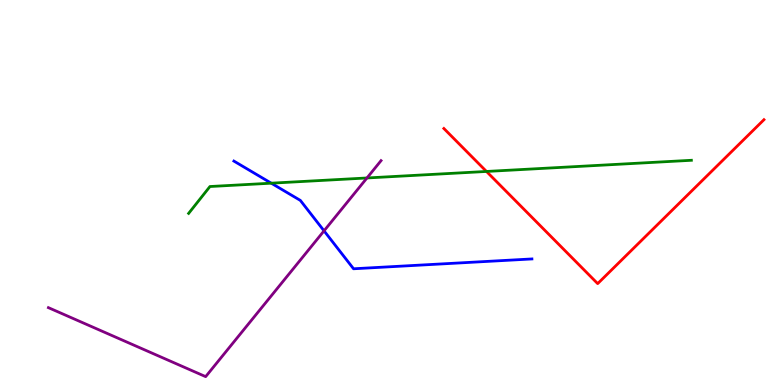[{'lines': ['blue', 'red'], 'intersections': []}, {'lines': ['green', 'red'], 'intersections': [{'x': 6.28, 'y': 5.55}]}, {'lines': ['purple', 'red'], 'intersections': []}, {'lines': ['blue', 'green'], 'intersections': [{'x': 3.5, 'y': 5.24}]}, {'lines': ['blue', 'purple'], 'intersections': [{'x': 4.18, 'y': 4.0}]}, {'lines': ['green', 'purple'], 'intersections': [{'x': 4.74, 'y': 5.38}]}]